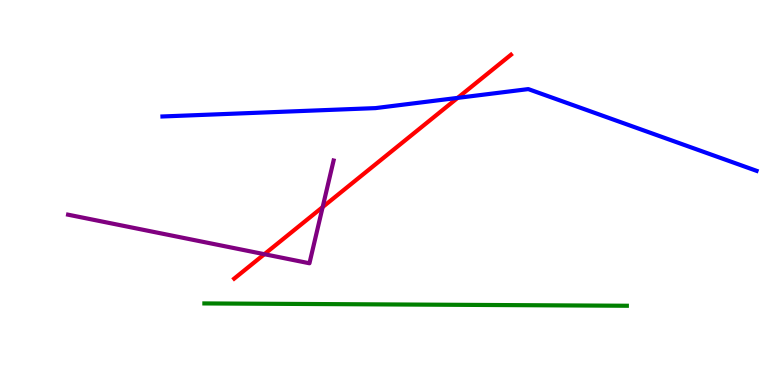[{'lines': ['blue', 'red'], 'intersections': [{'x': 5.91, 'y': 7.46}]}, {'lines': ['green', 'red'], 'intersections': []}, {'lines': ['purple', 'red'], 'intersections': [{'x': 3.41, 'y': 3.4}, {'x': 4.16, 'y': 4.62}]}, {'lines': ['blue', 'green'], 'intersections': []}, {'lines': ['blue', 'purple'], 'intersections': []}, {'lines': ['green', 'purple'], 'intersections': []}]